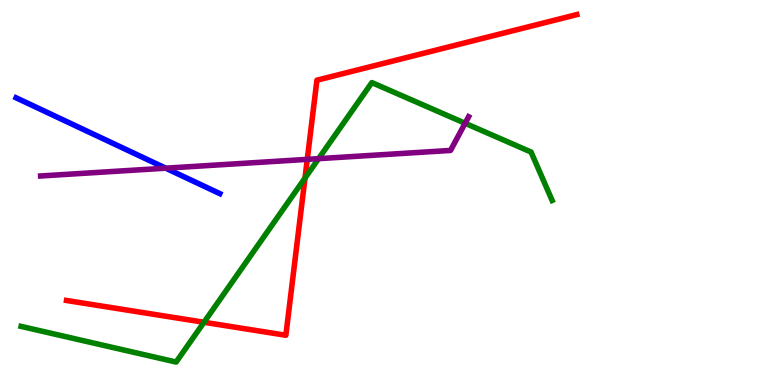[{'lines': ['blue', 'red'], 'intersections': []}, {'lines': ['green', 'red'], 'intersections': [{'x': 2.63, 'y': 1.63}, {'x': 3.94, 'y': 5.37}]}, {'lines': ['purple', 'red'], 'intersections': [{'x': 3.96, 'y': 5.86}]}, {'lines': ['blue', 'green'], 'intersections': []}, {'lines': ['blue', 'purple'], 'intersections': [{'x': 2.14, 'y': 5.63}]}, {'lines': ['green', 'purple'], 'intersections': [{'x': 4.11, 'y': 5.88}, {'x': 6.0, 'y': 6.8}]}]